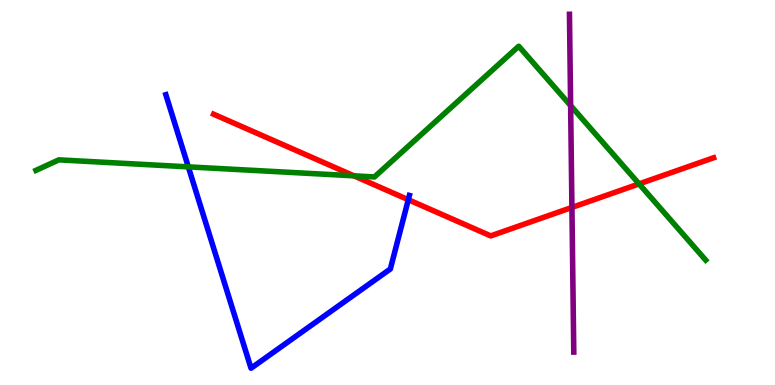[{'lines': ['blue', 'red'], 'intersections': [{'x': 5.27, 'y': 4.81}]}, {'lines': ['green', 'red'], 'intersections': [{'x': 4.57, 'y': 5.43}, {'x': 8.25, 'y': 5.22}]}, {'lines': ['purple', 'red'], 'intersections': [{'x': 7.38, 'y': 4.61}]}, {'lines': ['blue', 'green'], 'intersections': [{'x': 2.43, 'y': 5.67}]}, {'lines': ['blue', 'purple'], 'intersections': []}, {'lines': ['green', 'purple'], 'intersections': [{'x': 7.36, 'y': 7.26}]}]